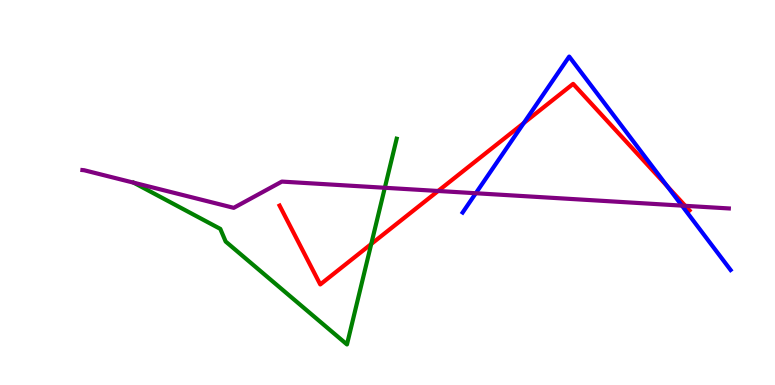[{'lines': ['blue', 'red'], 'intersections': [{'x': 6.76, 'y': 6.8}, {'x': 8.61, 'y': 5.16}]}, {'lines': ['green', 'red'], 'intersections': [{'x': 4.79, 'y': 3.66}]}, {'lines': ['purple', 'red'], 'intersections': [{'x': 5.65, 'y': 5.04}, {'x': 8.84, 'y': 4.65}]}, {'lines': ['blue', 'green'], 'intersections': []}, {'lines': ['blue', 'purple'], 'intersections': [{'x': 6.14, 'y': 4.98}, {'x': 8.8, 'y': 4.66}]}, {'lines': ['green', 'purple'], 'intersections': [{'x': 1.73, 'y': 5.25}, {'x': 4.97, 'y': 5.12}]}]